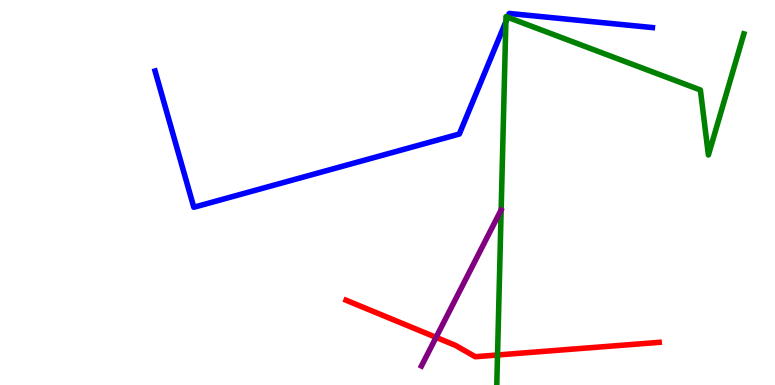[{'lines': ['blue', 'red'], 'intersections': []}, {'lines': ['green', 'red'], 'intersections': [{'x': 6.42, 'y': 0.78}]}, {'lines': ['purple', 'red'], 'intersections': [{'x': 5.63, 'y': 1.24}]}, {'lines': ['blue', 'green'], 'intersections': [{'x': 6.53, 'y': 9.44}, {'x': 6.55, 'y': 9.55}]}, {'lines': ['blue', 'purple'], 'intersections': []}, {'lines': ['green', 'purple'], 'intersections': []}]